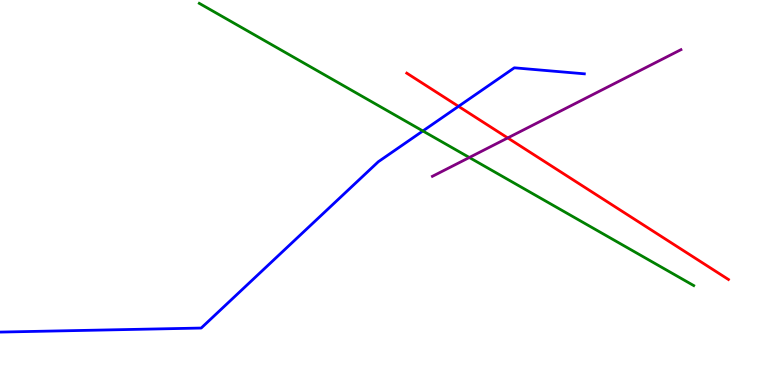[{'lines': ['blue', 'red'], 'intersections': [{'x': 5.92, 'y': 7.24}]}, {'lines': ['green', 'red'], 'intersections': []}, {'lines': ['purple', 'red'], 'intersections': [{'x': 6.55, 'y': 6.42}]}, {'lines': ['blue', 'green'], 'intersections': [{'x': 5.46, 'y': 6.6}]}, {'lines': ['blue', 'purple'], 'intersections': []}, {'lines': ['green', 'purple'], 'intersections': [{'x': 6.06, 'y': 5.91}]}]